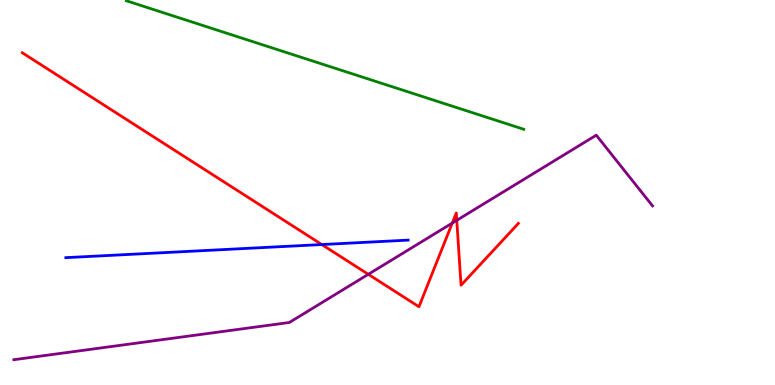[{'lines': ['blue', 'red'], 'intersections': [{'x': 4.15, 'y': 3.65}]}, {'lines': ['green', 'red'], 'intersections': []}, {'lines': ['purple', 'red'], 'intersections': [{'x': 4.75, 'y': 2.88}, {'x': 5.84, 'y': 4.21}, {'x': 5.89, 'y': 4.28}]}, {'lines': ['blue', 'green'], 'intersections': []}, {'lines': ['blue', 'purple'], 'intersections': []}, {'lines': ['green', 'purple'], 'intersections': []}]